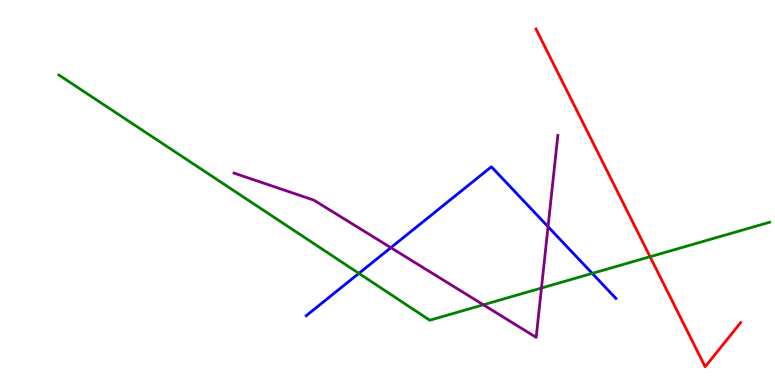[{'lines': ['blue', 'red'], 'intersections': []}, {'lines': ['green', 'red'], 'intersections': [{'x': 8.39, 'y': 3.33}]}, {'lines': ['purple', 'red'], 'intersections': []}, {'lines': ['blue', 'green'], 'intersections': [{'x': 4.63, 'y': 2.9}, {'x': 7.64, 'y': 2.9}]}, {'lines': ['blue', 'purple'], 'intersections': [{'x': 5.04, 'y': 3.57}, {'x': 7.07, 'y': 4.11}]}, {'lines': ['green', 'purple'], 'intersections': [{'x': 6.24, 'y': 2.08}, {'x': 6.99, 'y': 2.52}]}]